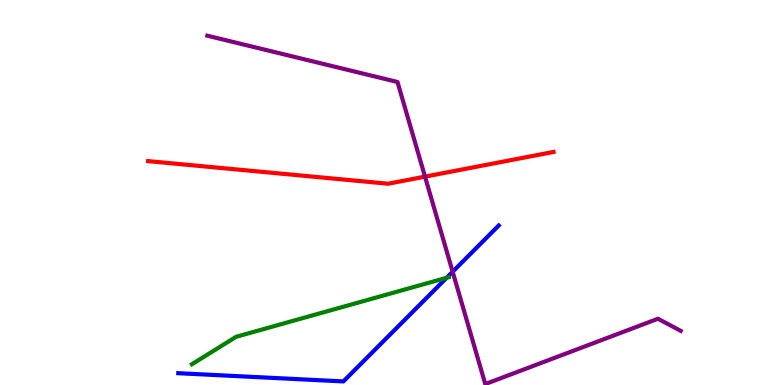[{'lines': ['blue', 'red'], 'intersections': []}, {'lines': ['green', 'red'], 'intersections': []}, {'lines': ['purple', 'red'], 'intersections': [{'x': 5.48, 'y': 5.41}]}, {'lines': ['blue', 'green'], 'intersections': [{'x': 5.76, 'y': 2.78}]}, {'lines': ['blue', 'purple'], 'intersections': [{'x': 5.84, 'y': 2.94}]}, {'lines': ['green', 'purple'], 'intersections': []}]